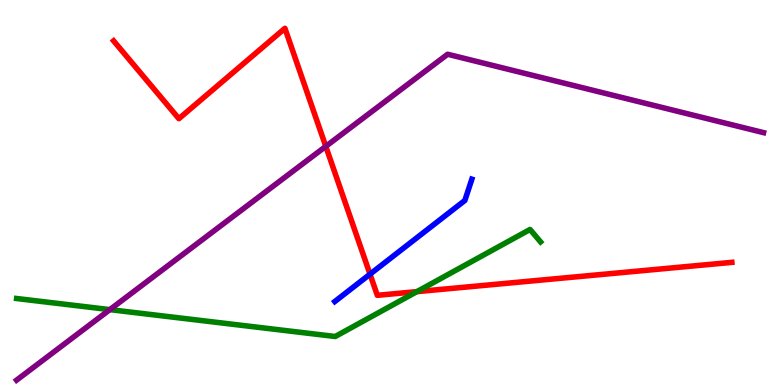[{'lines': ['blue', 'red'], 'intersections': [{'x': 4.77, 'y': 2.88}]}, {'lines': ['green', 'red'], 'intersections': [{'x': 5.38, 'y': 2.42}]}, {'lines': ['purple', 'red'], 'intersections': [{'x': 4.2, 'y': 6.2}]}, {'lines': ['blue', 'green'], 'intersections': []}, {'lines': ['blue', 'purple'], 'intersections': []}, {'lines': ['green', 'purple'], 'intersections': [{'x': 1.42, 'y': 1.96}]}]